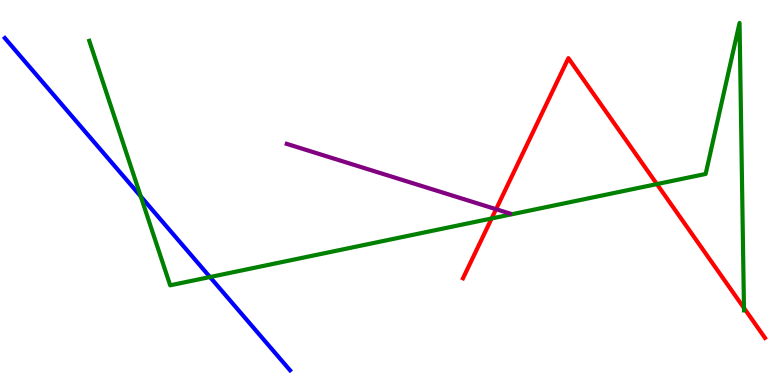[{'lines': ['blue', 'red'], 'intersections': []}, {'lines': ['green', 'red'], 'intersections': [{'x': 6.34, 'y': 4.33}, {'x': 8.48, 'y': 5.22}, {'x': 9.6, 'y': 2.0}]}, {'lines': ['purple', 'red'], 'intersections': [{'x': 6.4, 'y': 4.57}]}, {'lines': ['blue', 'green'], 'intersections': [{'x': 1.82, 'y': 4.9}, {'x': 2.71, 'y': 2.8}]}, {'lines': ['blue', 'purple'], 'intersections': []}, {'lines': ['green', 'purple'], 'intersections': []}]